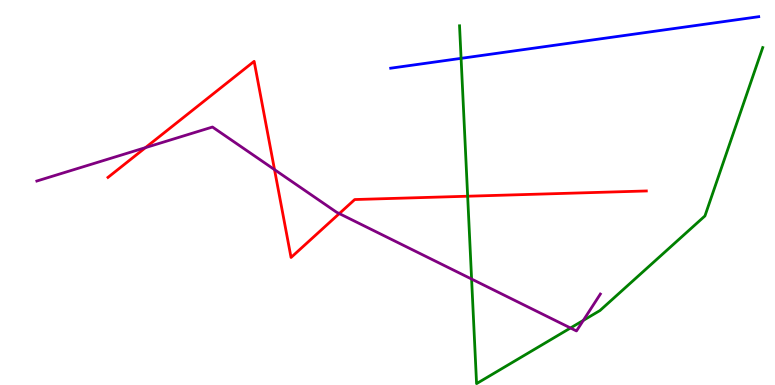[{'lines': ['blue', 'red'], 'intersections': []}, {'lines': ['green', 'red'], 'intersections': [{'x': 6.03, 'y': 4.9}]}, {'lines': ['purple', 'red'], 'intersections': [{'x': 1.88, 'y': 6.17}, {'x': 3.54, 'y': 5.59}, {'x': 4.38, 'y': 4.45}]}, {'lines': ['blue', 'green'], 'intersections': [{'x': 5.95, 'y': 8.48}]}, {'lines': ['blue', 'purple'], 'intersections': []}, {'lines': ['green', 'purple'], 'intersections': [{'x': 6.09, 'y': 2.75}, {'x': 7.36, 'y': 1.48}, {'x': 7.53, 'y': 1.68}]}]